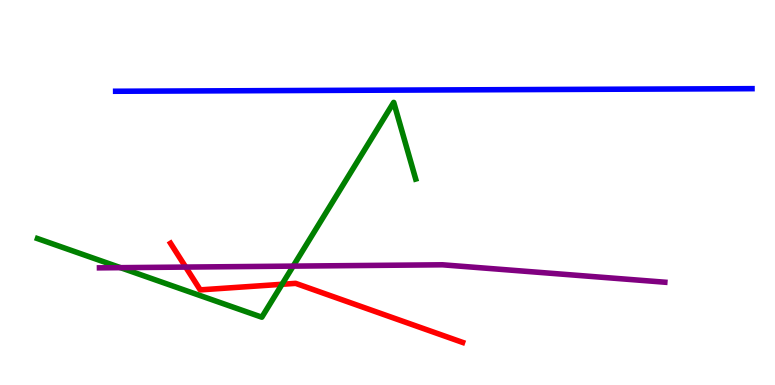[{'lines': ['blue', 'red'], 'intersections': []}, {'lines': ['green', 'red'], 'intersections': [{'x': 3.64, 'y': 2.62}]}, {'lines': ['purple', 'red'], 'intersections': [{'x': 2.4, 'y': 3.06}]}, {'lines': ['blue', 'green'], 'intersections': []}, {'lines': ['blue', 'purple'], 'intersections': []}, {'lines': ['green', 'purple'], 'intersections': [{'x': 1.55, 'y': 3.05}, {'x': 3.78, 'y': 3.09}]}]